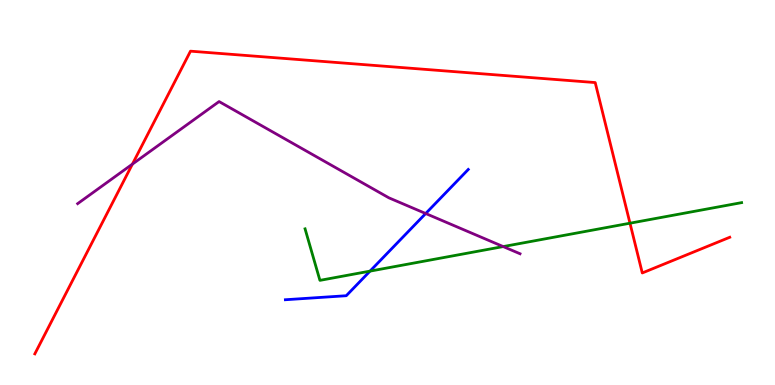[{'lines': ['blue', 'red'], 'intersections': []}, {'lines': ['green', 'red'], 'intersections': [{'x': 8.13, 'y': 4.2}]}, {'lines': ['purple', 'red'], 'intersections': [{'x': 1.71, 'y': 5.74}]}, {'lines': ['blue', 'green'], 'intersections': [{'x': 4.77, 'y': 2.96}]}, {'lines': ['blue', 'purple'], 'intersections': [{'x': 5.49, 'y': 4.45}]}, {'lines': ['green', 'purple'], 'intersections': [{'x': 6.49, 'y': 3.6}]}]